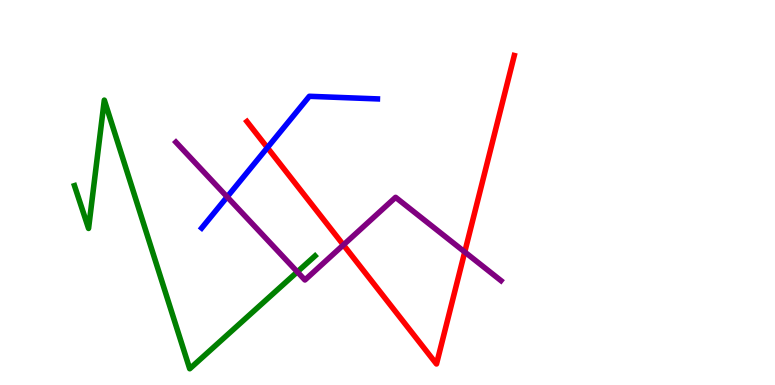[{'lines': ['blue', 'red'], 'intersections': [{'x': 3.45, 'y': 6.16}]}, {'lines': ['green', 'red'], 'intersections': []}, {'lines': ['purple', 'red'], 'intersections': [{'x': 4.43, 'y': 3.64}, {'x': 6.0, 'y': 3.45}]}, {'lines': ['blue', 'green'], 'intersections': []}, {'lines': ['blue', 'purple'], 'intersections': [{'x': 2.93, 'y': 4.89}]}, {'lines': ['green', 'purple'], 'intersections': [{'x': 3.84, 'y': 2.94}]}]